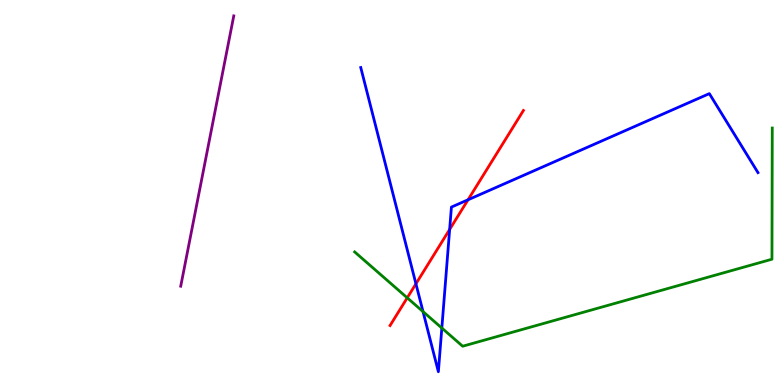[{'lines': ['blue', 'red'], 'intersections': [{'x': 5.37, 'y': 2.63}, {'x': 5.8, 'y': 4.04}, {'x': 6.04, 'y': 4.81}]}, {'lines': ['green', 'red'], 'intersections': [{'x': 5.25, 'y': 2.26}]}, {'lines': ['purple', 'red'], 'intersections': []}, {'lines': ['blue', 'green'], 'intersections': [{'x': 5.46, 'y': 1.91}, {'x': 5.7, 'y': 1.48}]}, {'lines': ['blue', 'purple'], 'intersections': []}, {'lines': ['green', 'purple'], 'intersections': []}]